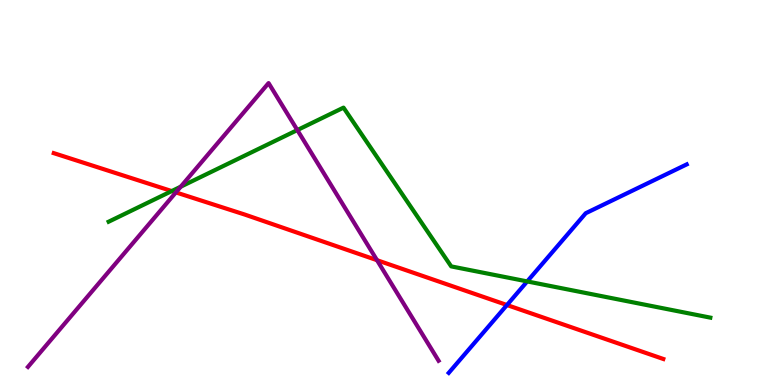[{'lines': ['blue', 'red'], 'intersections': [{'x': 6.54, 'y': 2.08}]}, {'lines': ['green', 'red'], 'intersections': [{'x': 2.22, 'y': 5.04}]}, {'lines': ['purple', 'red'], 'intersections': [{'x': 2.27, 'y': 5.0}, {'x': 4.86, 'y': 3.24}]}, {'lines': ['blue', 'green'], 'intersections': [{'x': 6.8, 'y': 2.69}]}, {'lines': ['blue', 'purple'], 'intersections': []}, {'lines': ['green', 'purple'], 'intersections': [{'x': 2.33, 'y': 5.15}, {'x': 3.84, 'y': 6.62}]}]